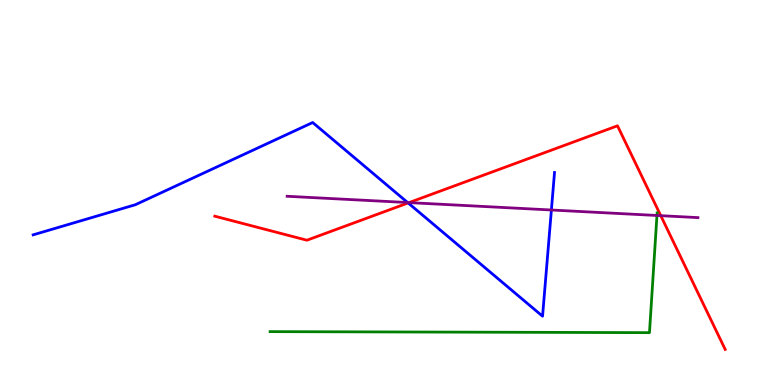[{'lines': ['blue', 'red'], 'intersections': [{'x': 5.27, 'y': 4.73}]}, {'lines': ['green', 'red'], 'intersections': []}, {'lines': ['purple', 'red'], 'intersections': [{'x': 5.28, 'y': 4.74}, {'x': 8.53, 'y': 4.4}]}, {'lines': ['blue', 'green'], 'intersections': []}, {'lines': ['blue', 'purple'], 'intersections': [{'x': 5.26, 'y': 4.74}, {'x': 7.11, 'y': 4.55}]}, {'lines': ['green', 'purple'], 'intersections': [{'x': 8.48, 'y': 4.4}]}]